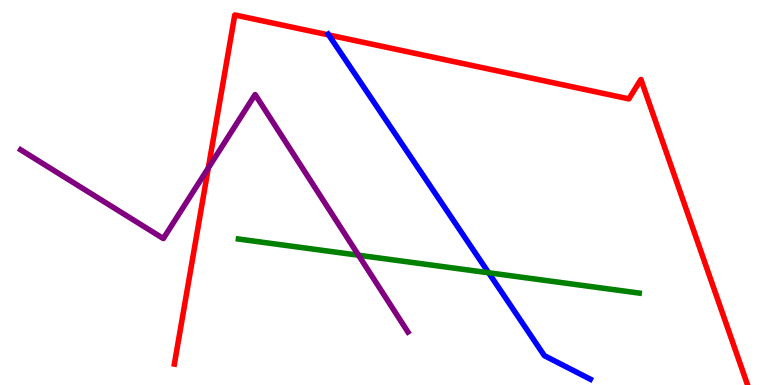[{'lines': ['blue', 'red'], 'intersections': [{'x': 4.24, 'y': 9.09}]}, {'lines': ['green', 'red'], 'intersections': []}, {'lines': ['purple', 'red'], 'intersections': [{'x': 2.69, 'y': 5.64}]}, {'lines': ['blue', 'green'], 'intersections': [{'x': 6.3, 'y': 2.92}]}, {'lines': ['blue', 'purple'], 'intersections': []}, {'lines': ['green', 'purple'], 'intersections': [{'x': 4.63, 'y': 3.37}]}]